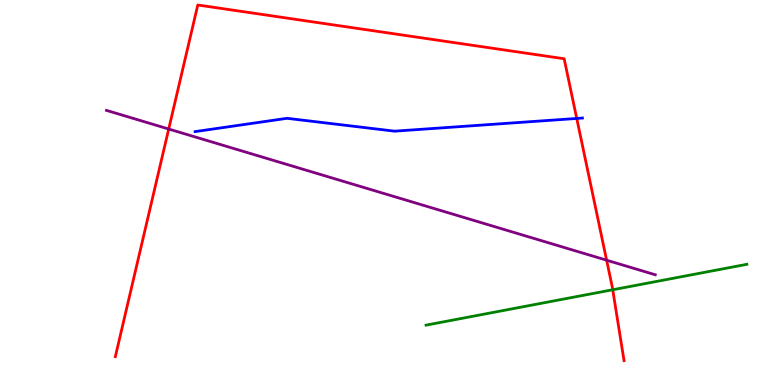[{'lines': ['blue', 'red'], 'intersections': [{'x': 7.44, 'y': 6.92}]}, {'lines': ['green', 'red'], 'intersections': [{'x': 7.91, 'y': 2.47}]}, {'lines': ['purple', 'red'], 'intersections': [{'x': 2.18, 'y': 6.65}, {'x': 7.83, 'y': 3.24}]}, {'lines': ['blue', 'green'], 'intersections': []}, {'lines': ['blue', 'purple'], 'intersections': []}, {'lines': ['green', 'purple'], 'intersections': []}]